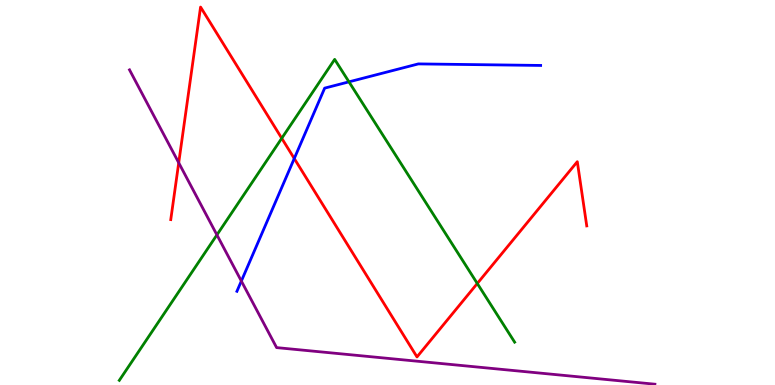[{'lines': ['blue', 'red'], 'intersections': [{'x': 3.8, 'y': 5.88}]}, {'lines': ['green', 'red'], 'intersections': [{'x': 3.64, 'y': 6.41}, {'x': 6.16, 'y': 2.64}]}, {'lines': ['purple', 'red'], 'intersections': [{'x': 2.31, 'y': 5.77}]}, {'lines': ['blue', 'green'], 'intersections': [{'x': 4.5, 'y': 7.87}]}, {'lines': ['blue', 'purple'], 'intersections': [{'x': 3.11, 'y': 2.7}]}, {'lines': ['green', 'purple'], 'intersections': [{'x': 2.8, 'y': 3.9}]}]